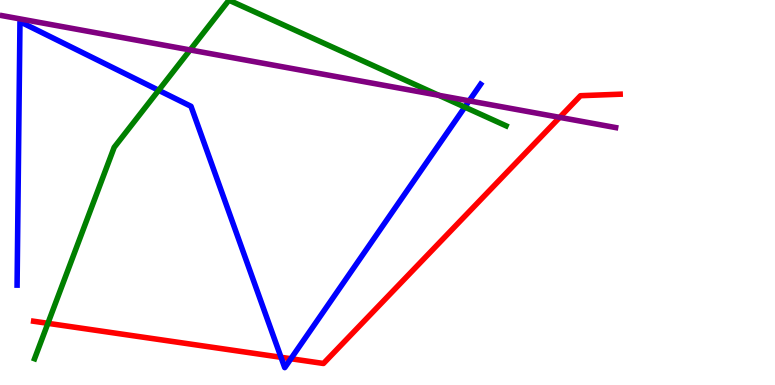[{'lines': ['blue', 'red'], 'intersections': [{'x': 3.63, 'y': 0.72}, {'x': 3.75, 'y': 0.682}]}, {'lines': ['green', 'red'], 'intersections': [{'x': 0.618, 'y': 1.6}]}, {'lines': ['purple', 'red'], 'intersections': [{'x': 7.22, 'y': 6.95}]}, {'lines': ['blue', 'green'], 'intersections': [{'x': 2.05, 'y': 7.65}, {'x': 6.0, 'y': 7.22}]}, {'lines': ['blue', 'purple'], 'intersections': [{'x': 6.05, 'y': 7.38}]}, {'lines': ['green', 'purple'], 'intersections': [{'x': 2.45, 'y': 8.7}, {'x': 5.66, 'y': 7.52}]}]